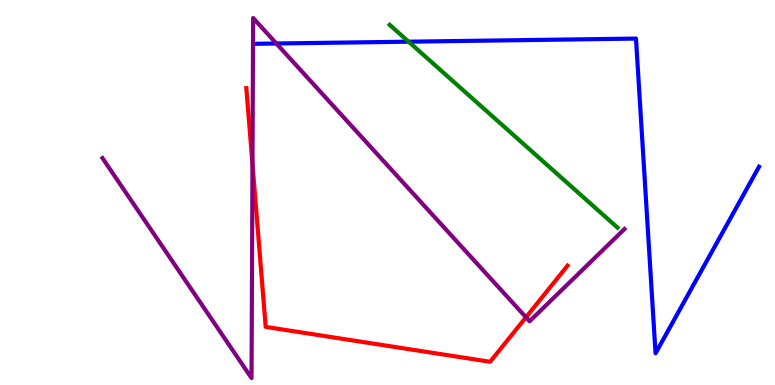[{'lines': ['blue', 'red'], 'intersections': []}, {'lines': ['green', 'red'], 'intersections': []}, {'lines': ['purple', 'red'], 'intersections': [{'x': 3.26, 'y': 5.74}, {'x': 6.79, 'y': 1.76}]}, {'lines': ['blue', 'green'], 'intersections': [{'x': 5.27, 'y': 8.92}]}, {'lines': ['blue', 'purple'], 'intersections': [{'x': 3.57, 'y': 8.87}]}, {'lines': ['green', 'purple'], 'intersections': []}]